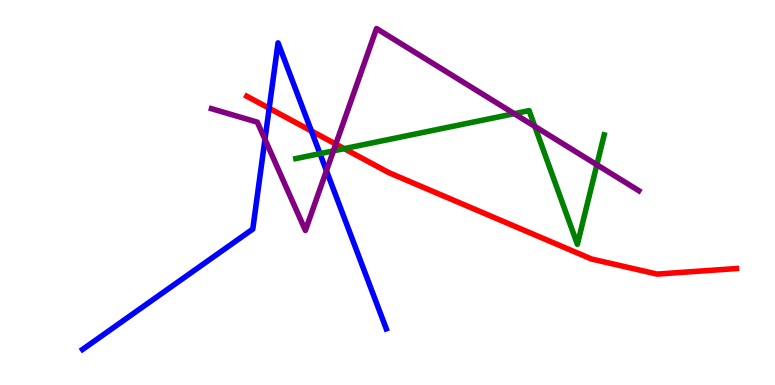[{'lines': ['blue', 'red'], 'intersections': [{'x': 3.47, 'y': 7.19}, {'x': 4.02, 'y': 6.6}]}, {'lines': ['green', 'red'], 'intersections': [{'x': 4.44, 'y': 6.14}]}, {'lines': ['purple', 'red'], 'intersections': [{'x': 4.33, 'y': 6.26}]}, {'lines': ['blue', 'green'], 'intersections': [{'x': 4.13, 'y': 6.01}]}, {'lines': ['blue', 'purple'], 'intersections': [{'x': 3.42, 'y': 6.38}, {'x': 4.21, 'y': 5.57}]}, {'lines': ['green', 'purple'], 'intersections': [{'x': 4.3, 'y': 6.08}, {'x': 6.64, 'y': 7.05}, {'x': 6.9, 'y': 6.72}, {'x': 7.7, 'y': 5.72}]}]